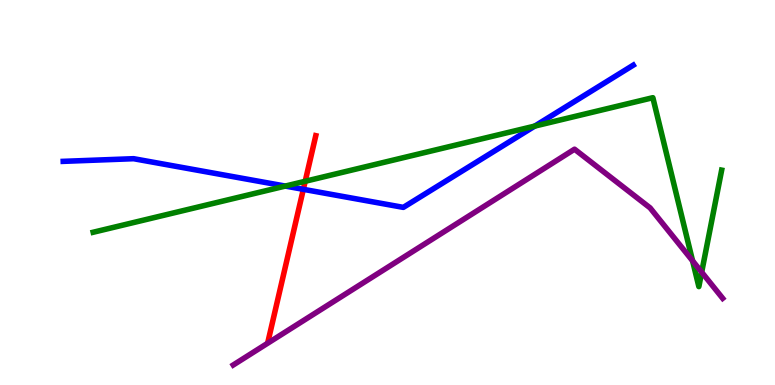[{'lines': ['blue', 'red'], 'intersections': [{'x': 3.91, 'y': 5.08}]}, {'lines': ['green', 'red'], 'intersections': [{'x': 3.94, 'y': 5.29}]}, {'lines': ['purple', 'red'], 'intersections': []}, {'lines': ['blue', 'green'], 'intersections': [{'x': 3.68, 'y': 5.17}, {'x': 6.9, 'y': 6.73}]}, {'lines': ['blue', 'purple'], 'intersections': []}, {'lines': ['green', 'purple'], 'intersections': [{'x': 8.94, 'y': 3.23}, {'x': 9.05, 'y': 2.93}]}]